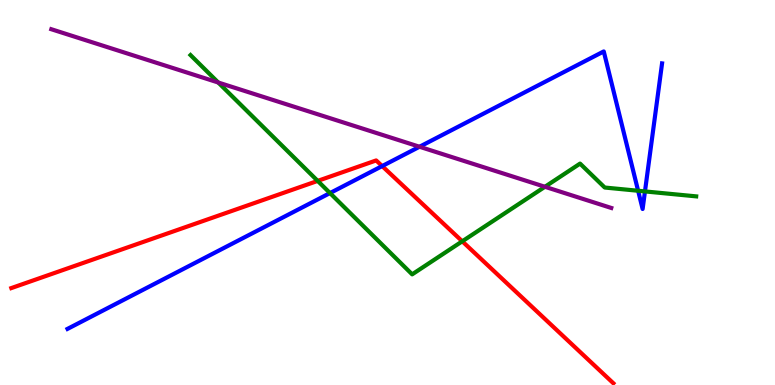[{'lines': ['blue', 'red'], 'intersections': [{'x': 4.93, 'y': 5.69}]}, {'lines': ['green', 'red'], 'intersections': [{'x': 4.1, 'y': 5.3}, {'x': 5.96, 'y': 3.73}]}, {'lines': ['purple', 'red'], 'intersections': []}, {'lines': ['blue', 'green'], 'intersections': [{'x': 4.26, 'y': 4.99}, {'x': 8.23, 'y': 5.05}, {'x': 8.32, 'y': 5.03}]}, {'lines': ['blue', 'purple'], 'intersections': [{'x': 5.41, 'y': 6.19}]}, {'lines': ['green', 'purple'], 'intersections': [{'x': 2.82, 'y': 7.86}, {'x': 7.03, 'y': 5.15}]}]